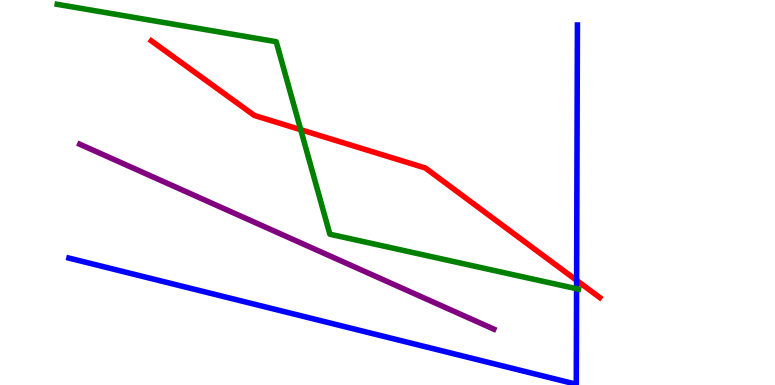[{'lines': ['blue', 'red'], 'intersections': [{'x': 7.44, 'y': 2.72}]}, {'lines': ['green', 'red'], 'intersections': [{'x': 3.88, 'y': 6.63}]}, {'lines': ['purple', 'red'], 'intersections': []}, {'lines': ['blue', 'green'], 'intersections': [{'x': 7.44, 'y': 2.5}]}, {'lines': ['blue', 'purple'], 'intersections': []}, {'lines': ['green', 'purple'], 'intersections': []}]